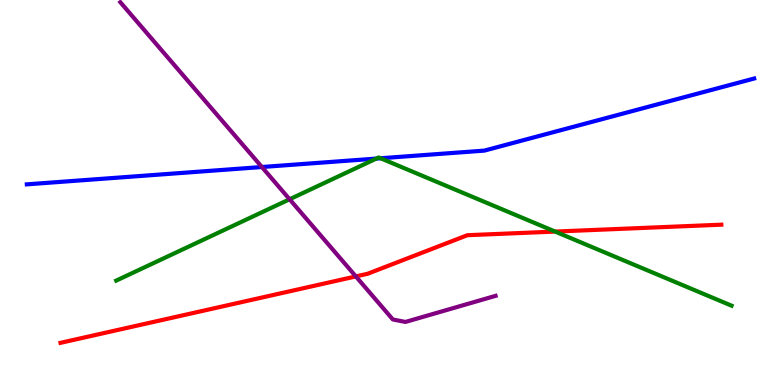[{'lines': ['blue', 'red'], 'intersections': []}, {'lines': ['green', 'red'], 'intersections': [{'x': 7.16, 'y': 3.99}]}, {'lines': ['purple', 'red'], 'intersections': [{'x': 4.59, 'y': 2.82}]}, {'lines': ['blue', 'green'], 'intersections': [{'x': 4.86, 'y': 5.88}, {'x': 4.91, 'y': 5.89}]}, {'lines': ['blue', 'purple'], 'intersections': [{'x': 3.38, 'y': 5.66}]}, {'lines': ['green', 'purple'], 'intersections': [{'x': 3.74, 'y': 4.82}]}]